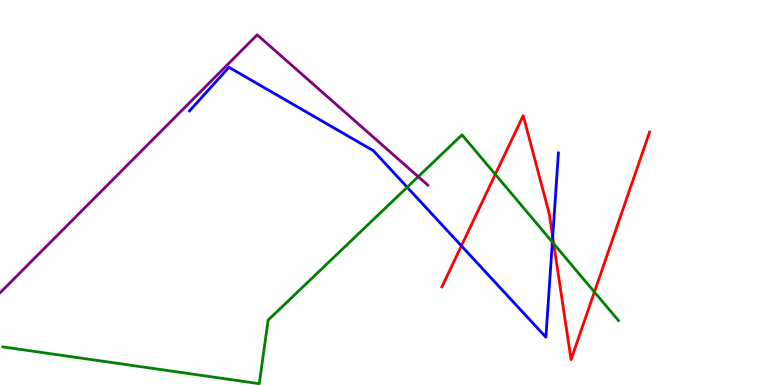[{'lines': ['blue', 'red'], 'intersections': [{'x': 5.95, 'y': 3.61}, {'x': 7.13, 'y': 3.85}]}, {'lines': ['green', 'red'], 'intersections': [{'x': 6.39, 'y': 5.47}, {'x': 7.14, 'y': 3.67}, {'x': 7.67, 'y': 2.42}]}, {'lines': ['purple', 'red'], 'intersections': []}, {'lines': ['blue', 'green'], 'intersections': [{'x': 5.25, 'y': 5.14}, {'x': 7.13, 'y': 3.71}]}, {'lines': ['blue', 'purple'], 'intersections': []}, {'lines': ['green', 'purple'], 'intersections': [{'x': 5.4, 'y': 5.41}]}]